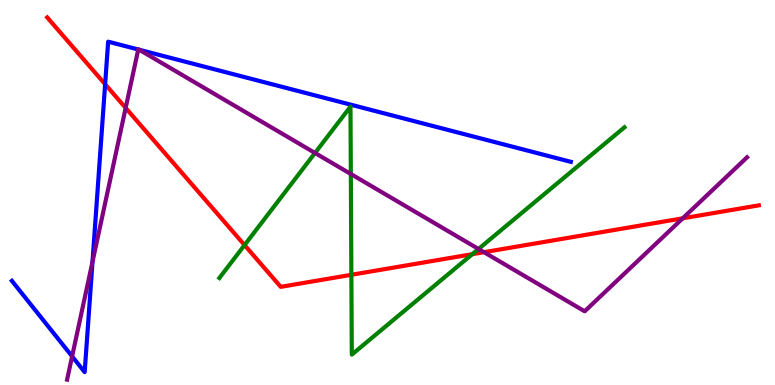[{'lines': ['blue', 'red'], 'intersections': [{'x': 1.36, 'y': 7.81}]}, {'lines': ['green', 'red'], 'intersections': [{'x': 3.16, 'y': 3.63}, {'x': 4.53, 'y': 2.86}, {'x': 6.09, 'y': 3.4}]}, {'lines': ['purple', 'red'], 'intersections': [{'x': 1.62, 'y': 7.2}, {'x': 6.25, 'y': 3.45}, {'x': 8.81, 'y': 4.33}]}, {'lines': ['blue', 'green'], 'intersections': []}, {'lines': ['blue', 'purple'], 'intersections': [{'x': 0.931, 'y': 0.744}, {'x': 1.19, 'y': 3.2}, {'x': 1.78, 'y': 8.71}, {'x': 1.8, 'y': 8.71}]}, {'lines': ['green', 'purple'], 'intersections': [{'x': 4.06, 'y': 6.03}, {'x': 4.53, 'y': 5.48}, {'x': 6.17, 'y': 3.53}]}]